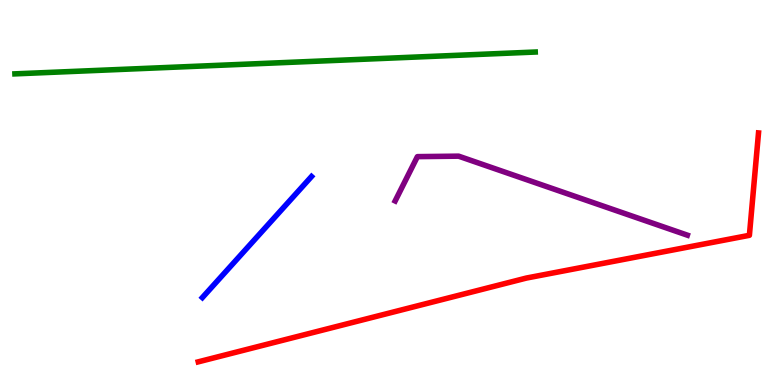[{'lines': ['blue', 'red'], 'intersections': []}, {'lines': ['green', 'red'], 'intersections': []}, {'lines': ['purple', 'red'], 'intersections': []}, {'lines': ['blue', 'green'], 'intersections': []}, {'lines': ['blue', 'purple'], 'intersections': []}, {'lines': ['green', 'purple'], 'intersections': []}]